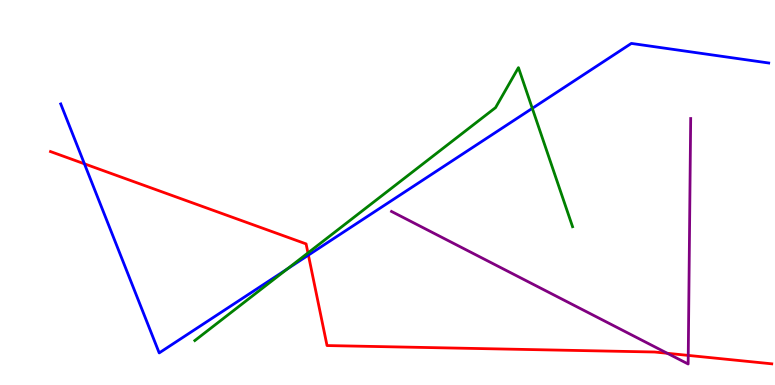[{'lines': ['blue', 'red'], 'intersections': [{'x': 1.09, 'y': 5.75}, {'x': 3.98, 'y': 3.37}]}, {'lines': ['green', 'red'], 'intersections': [{'x': 3.97, 'y': 3.43}]}, {'lines': ['purple', 'red'], 'intersections': [{'x': 8.61, 'y': 0.824}, {'x': 8.88, 'y': 0.769}]}, {'lines': ['blue', 'green'], 'intersections': [{'x': 3.71, 'y': 3.01}, {'x': 6.87, 'y': 7.19}]}, {'lines': ['blue', 'purple'], 'intersections': []}, {'lines': ['green', 'purple'], 'intersections': []}]